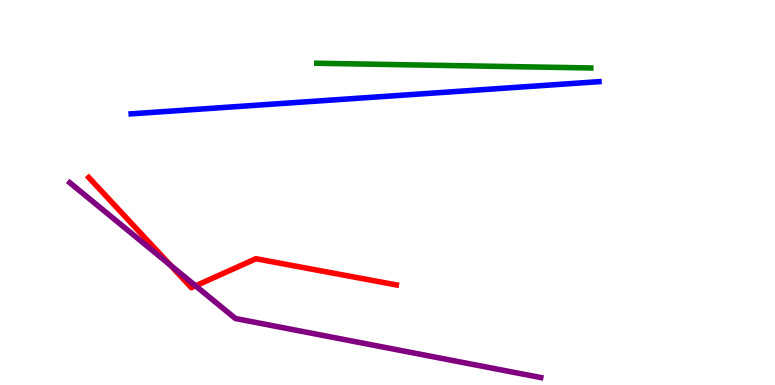[{'lines': ['blue', 'red'], 'intersections': []}, {'lines': ['green', 'red'], 'intersections': []}, {'lines': ['purple', 'red'], 'intersections': [{'x': 2.2, 'y': 3.11}, {'x': 2.52, 'y': 2.58}]}, {'lines': ['blue', 'green'], 'intersections': []}, {'lines': ['blue', 'purple'], 'intersections': []}, {'lines': ['green', 'purple'], 'intersections': []}]